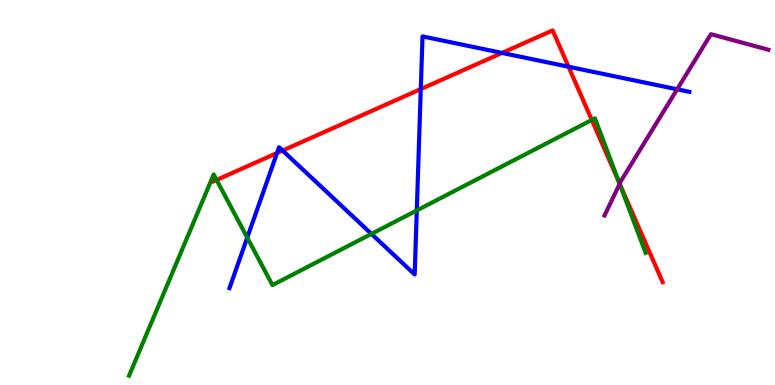[{'lines': ['blue', 'red'], 'intersections': [{'x': 3.57, 'y': 6.02}, {'x': 3.65, 'y': 6.09}, {'x': 5.43, 'y': 7.69}, {'x': 6.48, 'y': 8.63}, {'x': 7.34, 'y': 8.27}]}, {'lines': ['green', 'red'], 'intersections': [{'x': 2.79, 'y': 5.33}, {'x': 7.64, 'y': 6.88}, {'x': 7.99, 'y': 5.26}]}, {'lines': ['purple', 'red'], 'intersections': [{'x': 8.0, 'y': 5.23}]}, {'lines': ['blue', 'green'], 'intersections': [{'x': 3.19, 'y': 3.83}, {'x': 4.79, 'y': 3.92}, {'x': 5.38, 'y': 4.53}]}, {'lines': ['blue', 'purple'], 'intersections': [{'x': 8.74, 'y': 7.68}]}, {'lines': ['green', 'purple'], 'intersections': [{'x': 8.0, 'y': 5.22}]}]